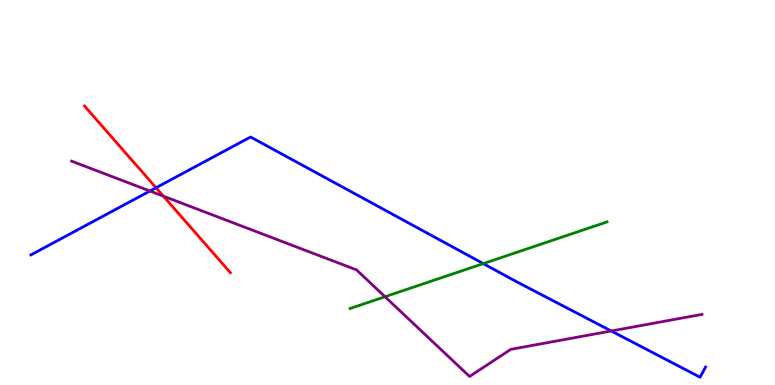[{'lines': ['blue', 'red'], 'intersections': [{'x': 2.01, 'y': 5.12}]}, {'lines': ['green', 'red'], 'intersections': []}, {'lines': ['purple', 'red'], 'intersections': [{'x': 2.11, 'y': 4.9}]}, {'lines': ['blue', 'green'], 'intersections': [{'x': 6.24, 'y': 3.15}]}, {'lines': ['blue', 'purple'], 'intersections': [{'x': 1.93, 'y': 5.04}, {'x': 7.89, 'y': 1.4}]}, {'lines': ['green', 'purple'], 'intersections': [{'x': 4.97, 'y': 2.29}]}]